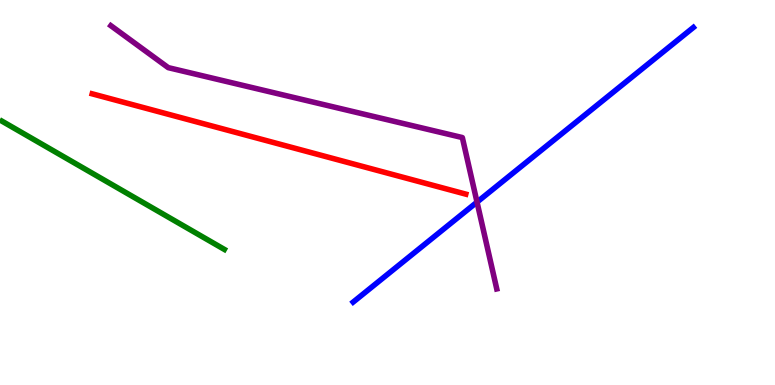[{'lines': ['blue', 'red'], 'intersections': []}, {'lines': ['green', 'red'], 'intersections': []}, {'lines': ['purple', 'red'], 'intersections': []}, {'lines': ['blue', 'green'], 'intersections': []}, {'lines': ['blue', 'purple'], 'intersections': [{'x': 6.16, 'y': 4.75}]}, {'lines': ['green', 'purple'], 'intersections': []}]